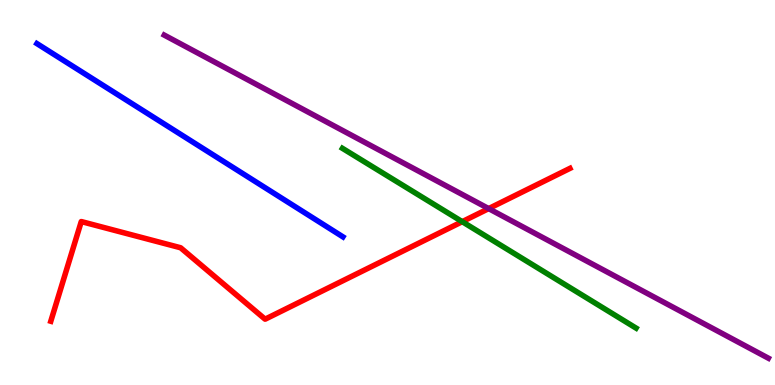[{'lines': ['blue', 'red'], 'intersections': []}, {'lines': ['green', 'red'], 'intersections': [{'x': 5.96, 'y': 4.24}]}, {'lines': ['purple', 'red'], 'intersections': [{'x': 6.31, 'y': 4.58}]}, {'lines': ['blue', 'green'], 'intersections': []}, {'lines': ['blue', 'purple'], 'intersections': []}, {'lines': ['green', 'purple'], 'intersections': []}]